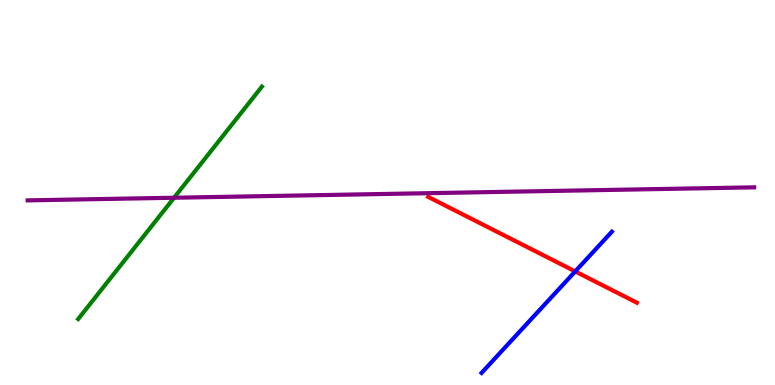[{'lines': ['blue', 'red'], 'intersections': [{'x': 7.42, 'y': 2.95}]}, {'lines': ['green', 'red'], 'intersections': []}, {'lines': ['purple', 'red'], 'intersections': []}, {'lines': ['blue', 'green'], 'intersections': []}, {'lines': ['blue', 'purple'], 'intersections': []}, {'lines': ['green', 'purple'], 'intersections': [{'x': 2.25, 'y': 4.86}]}]